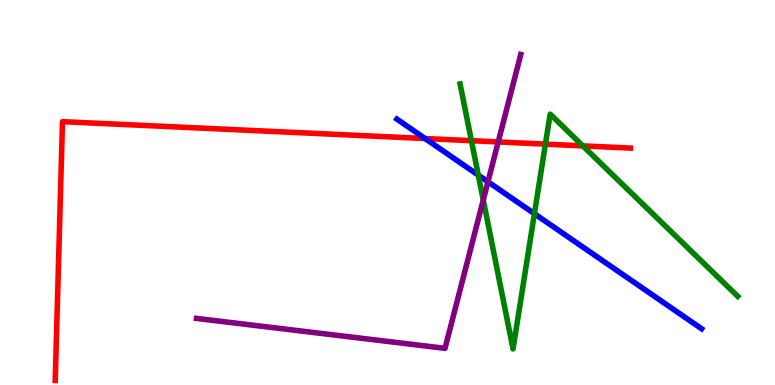[{'lines': ['blue', 'red'], 'intersections': [{'x': 5.49, 'y': 6.4}]}, {'lines': ['green', 'red'], 'intersections': [{'x': 6.08, 'y': 6.35}, {'x': 7.04, 'y': 6.26}, {'x': 7.52, 'y': 6.21}]}, {'lines': ['purple', 'red'], 'intersections': [{'x': 6.43, 'y': 6.31}]}, {'lines': ['blue', 'green'], 'intersections': [{'x': 6.17, 'y': 5.45}, {'x': 6.9, 'y': 4.45}]}, {'lines': ['blue', 'purple'], 'intersections': [{'x': 6.3, 'y': 5.28}]}, {'lines': ['green', 'purple'], 'intersections': [{'x': 6.24, 'y': 4.81}]}]